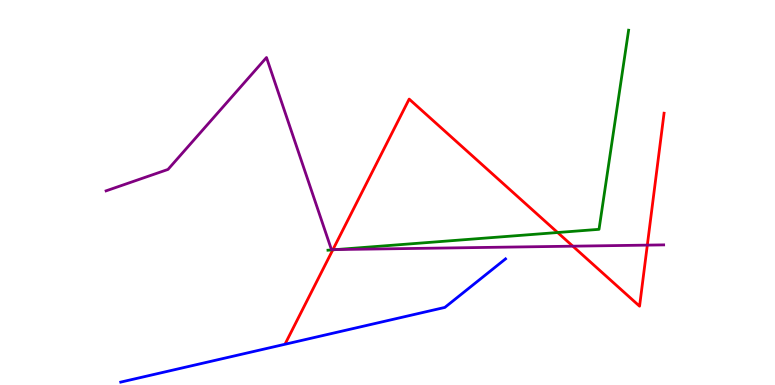[{'lines': ['blue', 'red'], 'intersections': []}, {'lines': ['green', 'red'], 'intersections': [{'x': 4.29, 'y': 3.51}, {'x': 7.2, 'y': 3.96}]}, {'lines': ['purple', 'red'], 'intersections': [{'x': 4.3, 'y': 3.52}, {'x': 7.39, 'y': 3.61}, {'x': 8.35, 'y': 3.63}]}, {'lines': ['blue', 'green'], 'intersections': []}, {'lines': ['blue', 'purple'], 'intersections': []}, {'lines': ['green', 'purple'], 'intersections': [{'x': 4.34, 'y': 3.52}]}]